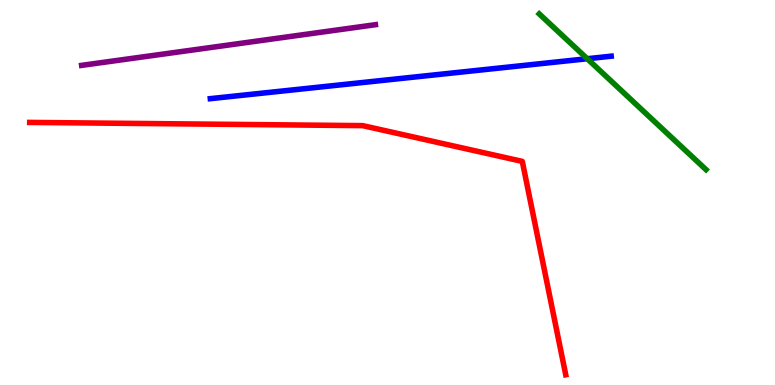[{'lines': ['blue', 'red'], 'intersections': []}, {'lines': ['green', 'red'], 'intersections': []}, {'lines': ['purple', 'red'], 'intersections': []}, {'lines': ['blue', 'green'], 'intersections': [{'x': 7.58, 'y': 8.47}]}, {'lines': ['blue', 'purple'], 'intersections': []}, {'lines': ['green', 'purple'], 'intersections': []}]